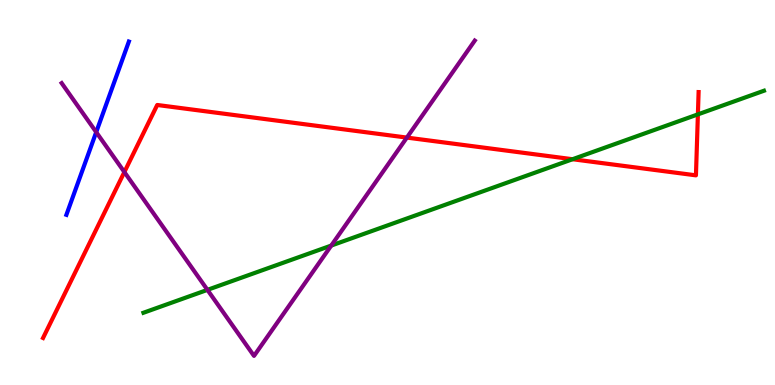[{'lines': ['blue', 'red'], 'intersections': []}, {'lines': ['green', 'red'], 'intersections': [{'x': 7.39, 'y': 5.86}, {'x': 9.01, 'y': 7.03}]}, {'lines': ['purple', 'red'], 'intersections': [{'x': 1.6, 'y': 5.53}, {'x': 5.25, 'y': 6.43}]}, {'lines': ['blue', 'green'], 'intersections': []}, {'lines': ['blue', 'purple'], 'intersections': [{'x': 1.24, 'y': 6.57}]}, {'lines': ['green', 'purple'], 'intersections': [{'x': 2.68, 'y': 2.47}, {'x': 4.27, 'y': 3.62}]}]